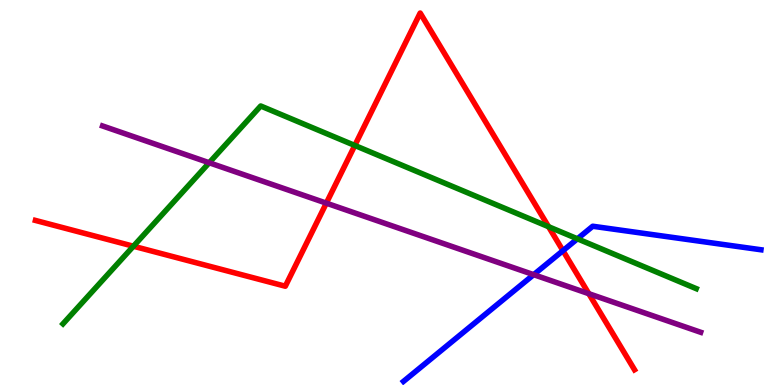[{'lines': ['blue', 'red'], 'intersections': [{'x': 7.26, 'y': 3.49}]}, {'lines': ['green', 'red'], 'intersections': [{'x': 1.72, 'y': 3.6}, {'x': 4.58, 'y': 6.22}, {'x': 7.08, 'y': 4.11}]}, {'lines': ['purple', 'red'], 'intersections': [{'x': 4.21, 'y': 4.72}, {'x': 7.6, 'y': 2.37}]}, {'lines': ['blue', 'green'], 'intersections': [{'x': 7.45, 'y': 3.8}]}, {'lines': ['blue', 'purple'], 'intersections': [{'x': 6.89, 'y': 2.87}]}, {'lines': ['green', 'purple'], 'intersections': [{'x': 2.7, 'y': 5.77}]}]